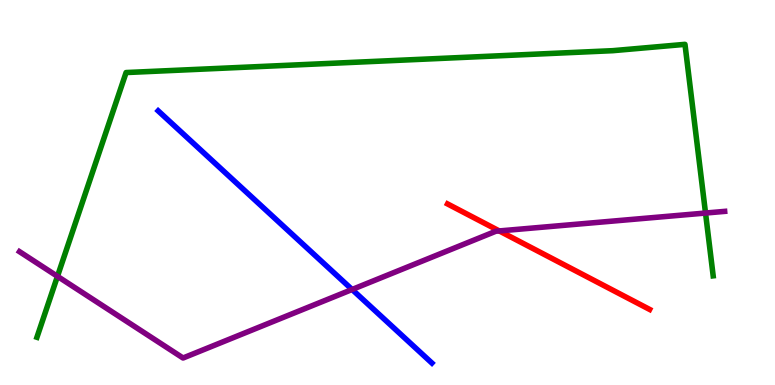[{'lines': ['blue', 'red'], 'intersections': []}, {'lines': ['green', 'red'], 'intersections': []}, {'lines': ['purple', 'red'], 'intersections': [{'x': 6.44, 'y': 4.0}]}, {'lines': ['blue', 'green'], 'intersections': []}, {'lines': ['blue', 'purple'], 'intersections': [{'x': 4.54, 'y': 2.48}]}, {'lines': ['green', 'purple'], 'intersections': [{'x': 0.741, 'y': 2.82}, {'x': 9.1, 'y': 4.47}]}]